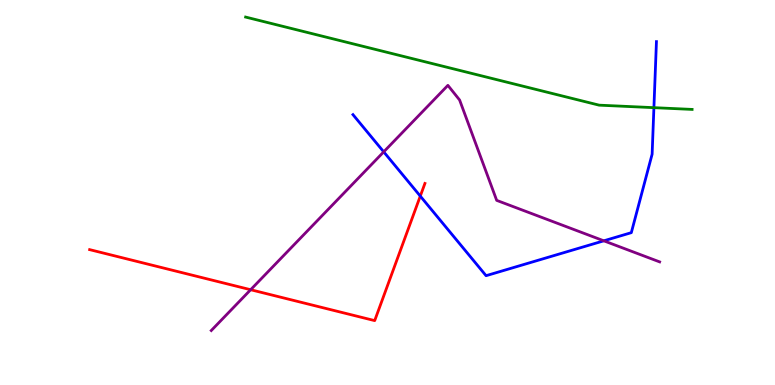[{'lines': ['blue', 'red'], 'intersections': [{'x': 5.42, 'y': 4.91}]}, {'lines': ['green', 'red'], 'intersections': []}, {'lines': ['purple', 'red'], 'intersections': [{'x': 3.23, 'y': 2.47}]}, {'lines': ['blue', 'green'], 'intersections': [{'x': 8.44, 'y': 7.2}]}, {'lines': ['blue', 'purple'], 'intersections': [{'x': 4.95, 'y': 6.06}, {'x': 7.79, 'y': 3.75}]}, {'lines': ['green', 'purple'], 'intersections': []}]